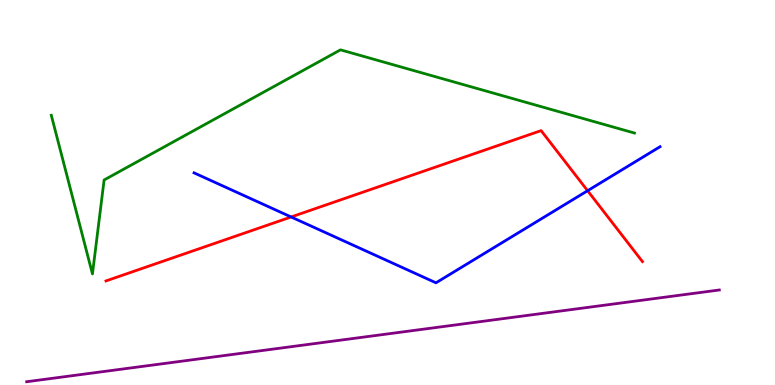[{'lines': ['blue', 'red'], 'intersections': [{'x': 3.76, 'y': 4.36}, {'x': 7.58, 'y': 5.05}]}, {'lines': ['green', 'red'], 'intersections': []}, {'lines': ['purple', 'red'], 'intersections': []}, {'lines': ['blue', 'green'], 'intersections': []}, {'lines': ['blue', 'purple'], 'intersections': []}, {'lines': ['green', 'purple'], 'intersections': []}]